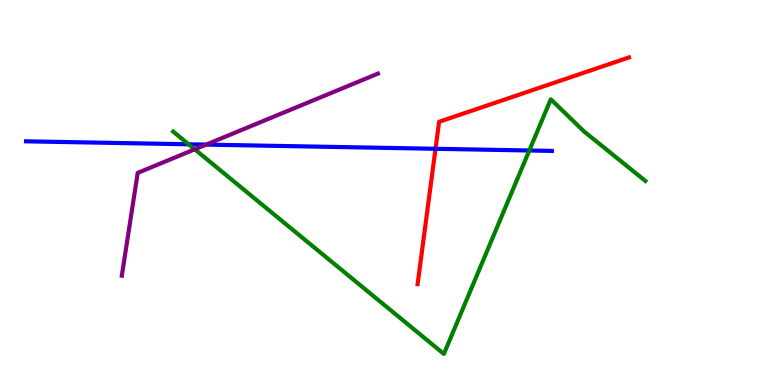[{'lines': ['blue', 'red'], 'intersections': [{'x': 5.62, 'y': 6.14}]}, {'lines': ['green', 'red'], 'intersections': []}, {'lines': ['purple', 'red'], 'intersections': []}, {'lines': ['blue', 'green'], 'intersections': [{'x': 2.43, 'y': 6.25}, {'x': 6.83, 'y': 6.09}]}, {'lines': ['blue', 'purple'], 'intersections': [{'x': 2.66, 'y': 6.24}]}, {'lines': ['green', 'purple'], 'intersections': [{'x': 2.51, 'y': 6.12}]}]